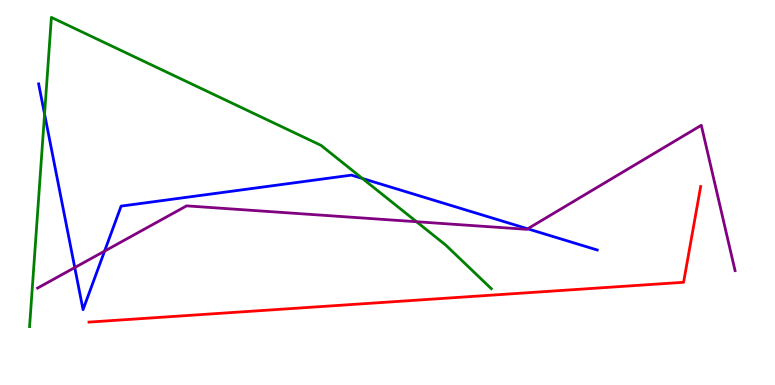[{'lines': ['blue', 'red'], 'intersections': []}, {'lines': ['green', 'red'], 'intersections': []}, {'lines': ['purple', 'red'], 'intersections': []}, {'lines': ['blue', 'green'], 'intersections': [{'x': 0.575, 'y': 7.04}, {'x': 4.68, 'y': 5.36}]}, {'lines': ['blue', 'purple'], 'intersections': [{'x': 0.965, 'y': 3.05}, {'x': 1.35, 'y': 3.48}, {'x': 6.81, 'y': 4.06}]}, {'lines': ['green', 'purple'], 'intersections': [{'x': 5.37, 'y': 4.24}]}]